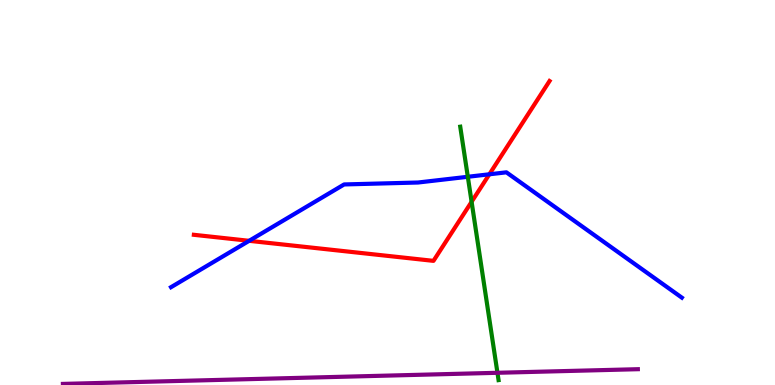[{'lines': ['blue', 'red'], 'intersections': [{'x': 3.21, 'y': 3.75}, {'x': 6.31, 'y': 5.47}]}, {'lines': ['green', 'red'], 'intersections': [{'x': 6.09, 'y': 4.76}]}, {'lines': ['purple', 'red'], 'intersections': []}, {'lines': ['blue', 'green'], 'intersections': [{'x': 6.04, 'y': 5.41}]}, {'lines': ['blue', 'purple'], 'intersections': []}, {'lines': ['green', 'purple'], 'intersections': [{'x': 6.42, 'y': 0.317}]}]